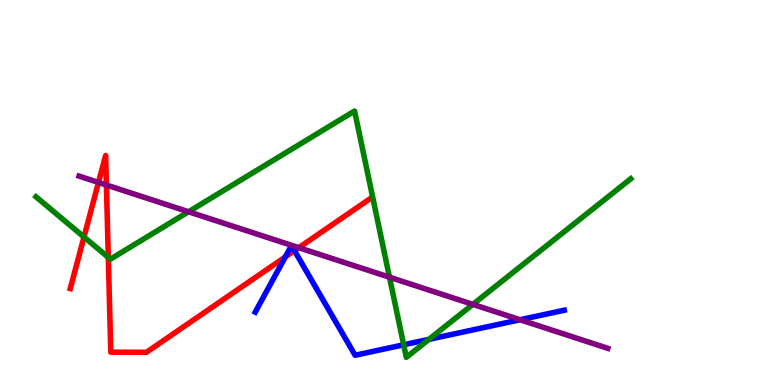[{'lines': ['blue', 'red'], 'intersections': [{'x': 3.68, 'y': 3.33}, {'x': 3.8, 'y': 3.49}]}, {'lines': ['green', 'red'], 'intersections': [{'x': 1.08, 'y': 3.84}, {'x': 1.4, 'y': 3.31}]}, {'lines': ['purple', 'red'], 'intersections': [{'x': 1.27, 'y': 5.26}, {'x': 1.37, 'y': 5.19}, {'x': 3.86, 'y': 3.57}]}, {'lines': ['blue', 'green'], 'intersections': [{'x': 5.21, 'y': 1.04}, {'x': 5.53, 'y': 1.19}]}, {'lines': ['blue', 'purple'], 'intersections': [{'x': 6.71, 'y': 1.7}]}, {'lines': ['green', 'purple'], 'intersections': [{'x': 2.43, 'y': 4.5}, {'x': 5.03, 'y': 2.8}, {'x': 6.1, 'y': 2.09}]}]